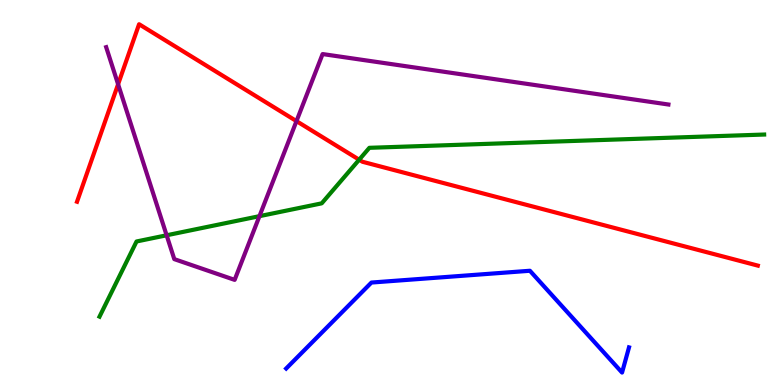[{'lines': ['blue', 'red'], 'intersections': []}, {'lines': ['green', 'red'], 'intersections': [{'x': 4.63, 'y': 5.85}]}, {'lines': ['purple', 'red'], 'intersections': [{'x': 1.52, 'y': 7.81}, {'x': 3.83, 'y': 6.85}]}, {'lines': ['blue', 'green'], 'intersections': []}, {'lines': ['blue', 'purple'], 'intersections': []}, {'lines': ['green', 'purple'], 'intersections': [{'x': 2.15, 'y': 3.89}, {'x': 3.35, 'y': 4.39}]}]